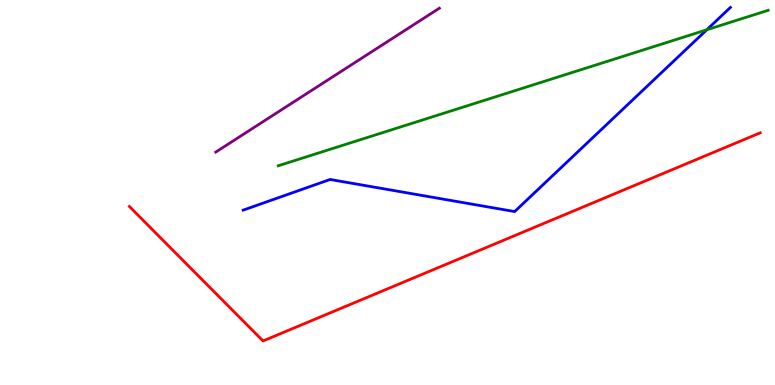[{'lines': ['blue', 'red'], 'intersections': []}, {'lines': ['green', 'red'], 'intersections': []}, {'lines': ['purple', 'red'], 'intersections': []}, {'lines': ['blue', 'green'], 'intersections': [{'x': 9.12, 'y': 9.23}]}, {'lines': ['blue', 'purple'], 'intersections': []}, {'lines': ['green', 'purple'], 'intersections': []}]